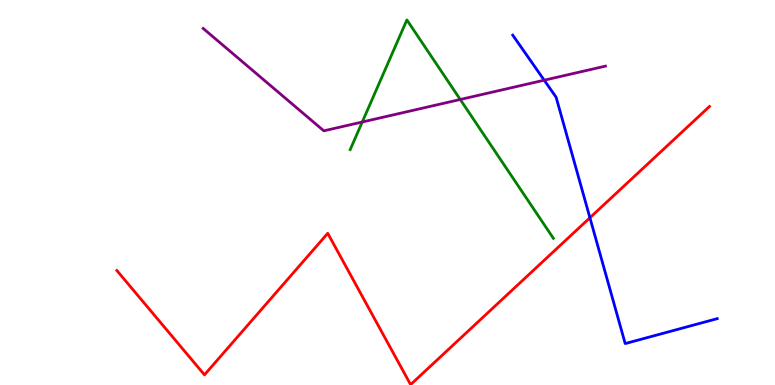[{'lines': ['blue', 'red'], 'intersections': [{'x': 7.61, 'y': 4.34}]}, {'lines': ['green', 'red'], 'intersections': []}, {'lines': ['purple', 'red'], 'intersections': []}, {'lines': ['blue', 'green'], 'intersections': []}, {'lines': ['blue', 'purple'], 'intersections': [{'x': 7.02, 'y': 7.92}]}, {'lines': ['green', 'purple'], 'intersections': [{'x': 4.67, 'y': 6.83}, {'x': 5.94, 'y': 7.42}]}]